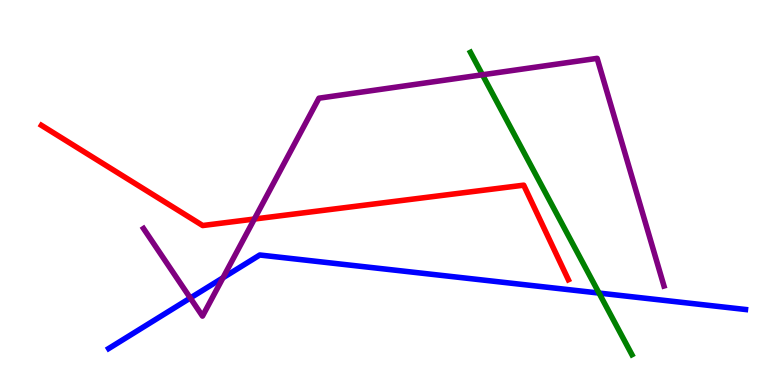[{'lines': ['blue', 'red'], 'intersections': []}, {'lines': ['green', 'red'], 'intersections': []}, {'lines': ['purple', 'red'], 'intersections': [{'x': 3.28, 'y': 4.31}]}, {'lines': ['blue', 'green'], 'intersections': [{'x': 7.73, 'y': 2.39}]}, {'lines': ['blue', 'purple'], 'intersections': [{'x': 2.46, 'y': 2.26}, {'x': 2.88, 'y': 2.78}]}, {'lines': ['green', 'purple'], 'intersections': [{'x': 6.23, 'y': 8.06}]}]